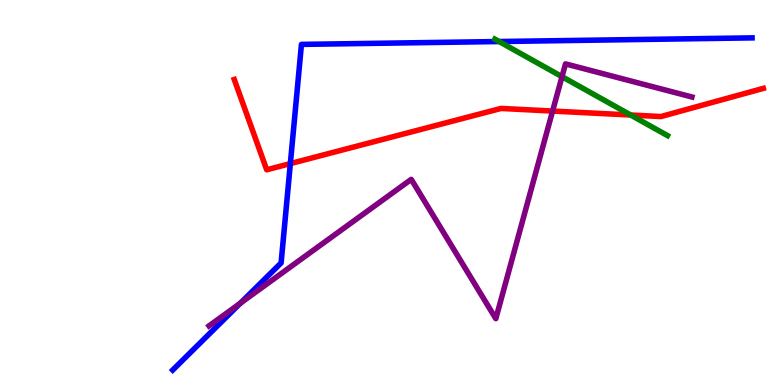[{'lines': ['blue', 'red'], 'intersections': [{'x': 3.75, 'y': 5.75}]}, {'lines': ['green', 'red'], 'intersections': [{'x': 8.14, 'y': 7.01}]}, {'lines': ['purple', 'red'], 'intersections': [{'x': 7.13, 'y': 7.12}]}, {'lines': ['blue', 'green'], 'intersections': [{'x': 6.44, 'y': 8.92}]}, {'lines': ['blue', 'purple'], 'intersections': [{'x': 3.1, 'y': 2.13}]}, {'lines': ['green', 'purple'], 'intersections': [{'x': 7.25, 'y': 8.01}]}]